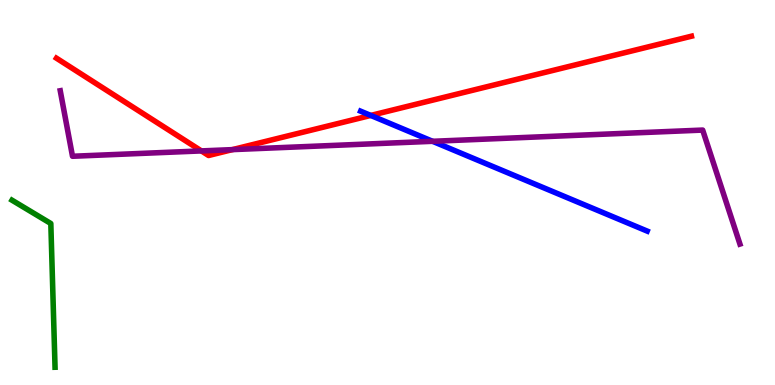[{'lines': ['blue', 'red'], 'intersections': [{'x': 4.78, 'y': 7.0}]}, {'lines': ['green', 'red'], 'intersections': []}, {'lines': ['purple', 'red'], 'intersections': [{'x': 2.6, 'y': 6.08}, {'x': 3.0, 'y': 6.11}]}, {'lines': ['blue', 'green'], 'intersections': []}, {'lines': ['blue', 'purple'], 'intersections': [{'x': 5.58, 'y': 6.33}]}, {'lines': ['green', 'purple'], 'intersections': []}]